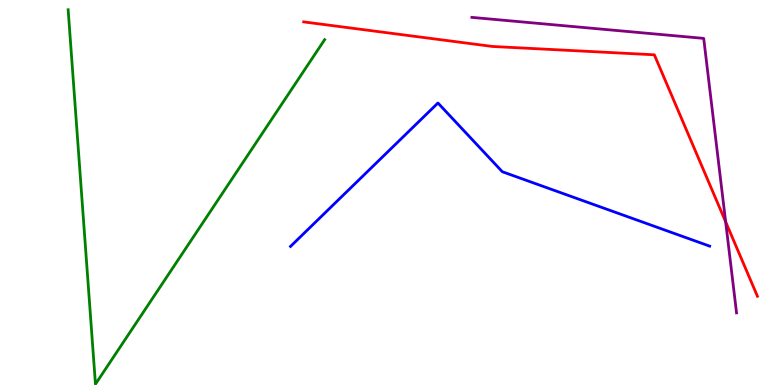[{'lines': ['blue', 'red'], 'intersections': []}, {'lines': ['green', 'red'], 'intersections': []}, {'lines': ['purple', 'red'], 'intersections': [{'x': 9.36, 'y': 4.24}]}, {'lines': ['blue', 'green'], 'intersections': []}, {'lines': ['blue', 'purple'], 'intersections': []}, {'lines': ['green', 'purple'], 'intersections': []}]